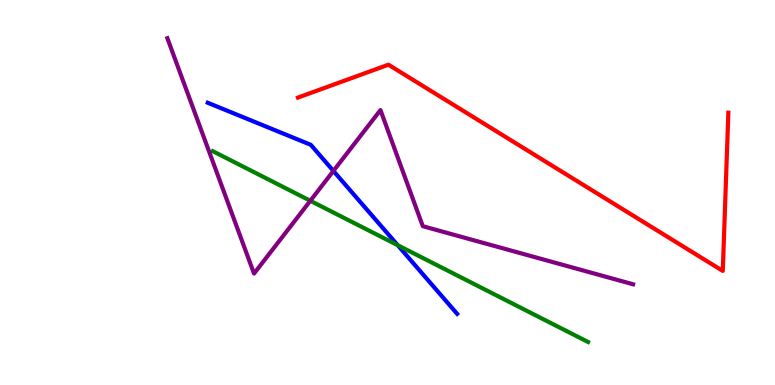[{'lines': ['blue', 'red'], 'intersections': []}, {'lines': ['green', 'red'], 'intersections': []}, {'lines': ['purple', 'red'], 'intersections': []}, {'lines': ['blue', 'green'], 'intersections': [{'x': 5.13, 'y': 3.63}]}, {'lines': ['blue', 'purple'], 'intersections': [{'x': 4.3, 'y': 5.56}]}, {'lines': ['green', 'purple'], 'intersections': [{'x': 4.0, 'y': 4.78}]}]